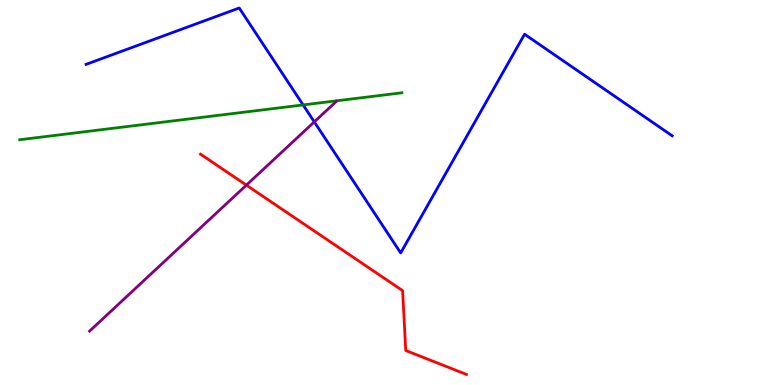[{'lines': ['blue', 'red'], 'intersections': []}, {'lines': ['green', 'red'], 'intersections': []}, {'lines': ['purple', 'red'], 'intersections': [{'x': 3.18, 'y': 5.19}]}, {'lines': ['blue', 'green'], 'intersections': [{'x': 3.91, 'y': 7.27}]}, {'lines': ['blue', 'purple'], 'intersections': [{'x': 4.06, 'y': 6.83}]}, {'lines': ['green', 'purple'], 'intersections': []}]